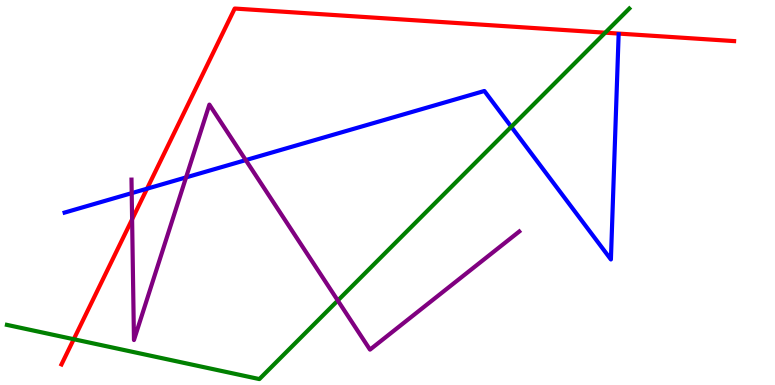[{'lines': ['blue', 'red'], 'intersections': [{'x': 1.9, 'y': 5.1}]}, {'lines': ['green', 'red'], 'intersections': [{'x': 0.952, 'y': 1.19}, {'x': 7.81, 'y': 9.15}]}, {'lines': ['purple', 'red'], 'intersections': [{'x': 1.7, 'y': 4.3}]}, {'lines': ['blue', 'green'], 'intersections': [{'x': 6.6, 'y': 6.71}]}, {'lines': ['blue', 'purple'], 'intersections': [{'x': 1.7, 'y': 4.98}, {'x': 2.4, 'y': 5.39}, {'x': 3.17, 'y': 5.84}]}, {'lines': ['green', 'purple'], 'intersections': [{'x': 4.36, 'y': 2.19}]}]